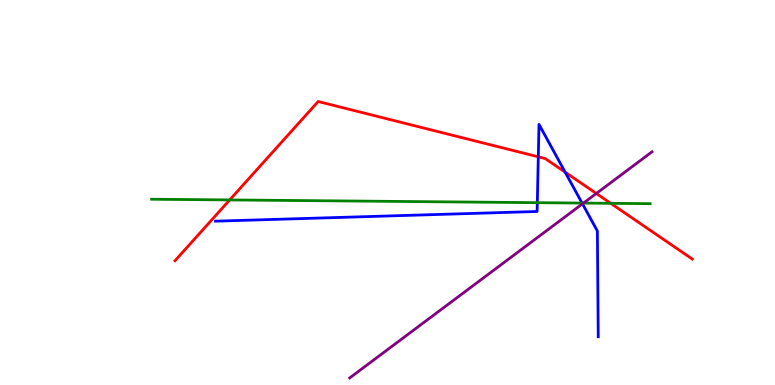[{'lines': ['blue', 'red'], 'intersections': [{'x': 6.95, 'y': 5.93}, {'x': 7.29, 'y': 5.53}]}, {'lines': ['green', 'red'], 'intersections': [{'x': 2.96, 'y': 4.81}, {'x': 7.88, 'y': 4.72}]}, {'lines': ['purple', 'red'], 'intersections': [{'x': 7.69, 'y': 4.97}]}, {'lines': ['blue', 'green'], 'intersections': [{'x': 6.93, 'y': 4.74}, {'x': 7.51, 'y': 4.73}]}, {'lines': ['blue', 'purple'], 'intersections': [{'x': 7.52, 'y': 4.71}]}, {'lines': ['green', 'purple'], 'intersections': [{'x': 7.53, 'y': 4.73}]}]